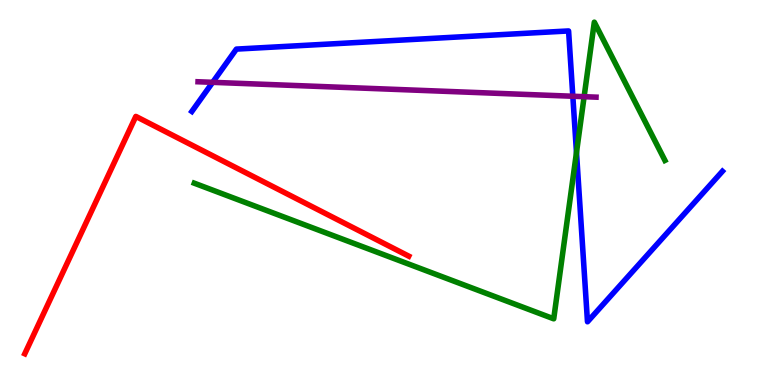[{'lines': ['blue', 'red'], 'intersections': []}, {'lines': ['green', 'red'], 'intersections': []}, {'lines': ['purple', 'red'], 'intersections': []}, {'lines': ['blue', 'green'], 'intersections': [{'x': 7.44, 'y': 6.04}]}, {'lines': ['blue', 'purple'], 'intersections': [{'x': 2.74, 'y': 7.86}, {'x': 7.39, 'y': 7.5}]}, {'lines': ['green', 'purple'], 'intersections': [{'x': 7.54, 'y': 7.49}]}]